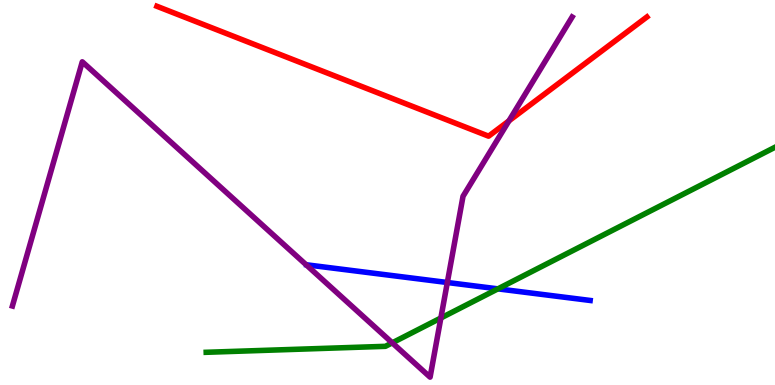[{'lines': ['blue', 'red'], 'intersections': []}, {'lines': ['green', 'red'], 'intersections': []}, {'lines': ['purple', 'red'], 'intersections': [{'x': 6.57, 'y': 6.86}]}, {'lines': ['blue', 'green'], 'intersections': [{'x': 6.42, 'y': 2.5}]}, {'lines': ['blue', 'purple'], 'intersections': [{'x': 5.77, 'y': 2.66}]}, {'lines': ['green', 'purple'], 'intersections': [{'x': 5.06, 'y': 1.1}, {'x': 5.69, 'y': 1.74}]}]